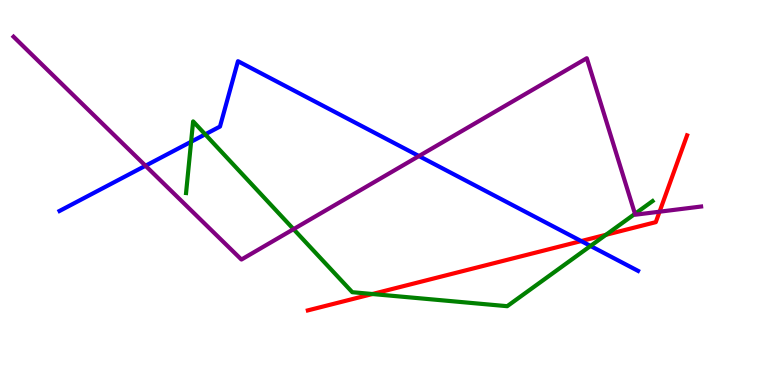[{'lines': ['blue', 'red'], 'intersections': [{'x': 7.5, 'y': 3.74}]}, {'lines': ['green', 'red'], 'intersections': [{'x': 4.81, 'y': 2.36}, {'x': 7.82, 'y': 3.9}]}, {'lines': ['purple', 'red'], 'intersections': [{'x': 8.51, 'y': 4.5}]}, {'lines': ['blue', 'green'], 'intersections': [{'x': 2.47, 'y': 6.32}, {'x': 2.65, 'y': 6.51}, {'x': 7.62, 'y': 3.61}]}, {'lines': ['blue', 'purple'], 'intersections': [{'x': 1.88, 'y': 5.69}, {'x': 5.41, 'y': 5.95}]}, {'lines': ['green', 'purple'], 'intersections': [{'x': 3.79, 'y': 4.05}, {'x': 8.19, 'y': 4.45}]}]